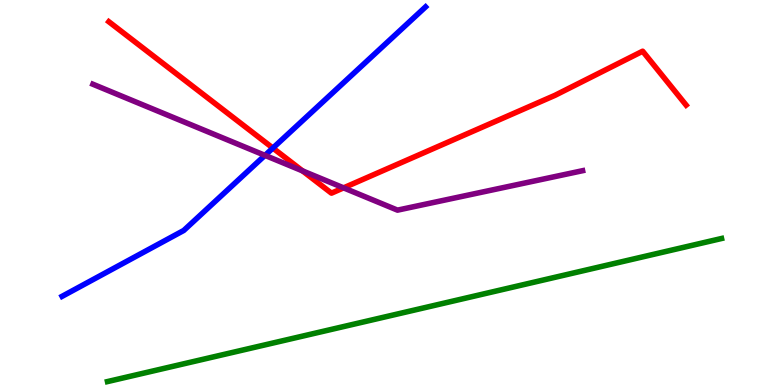[{'lines': ['blue', 'red'], 'intersections': [{'x': 3.52, 'y': 6.15}]}, {'lines': ['green', 'red'], 'intersections': []}, {'lines': ['purple', 'red'], 'intersections': [{'x': 3.9, 'y': 5.56}, {'x': 4.43, 'y': 5.12}]}, {'lines': ['blue', 'green'], 'intersections': []}, {'lines': ['blue', 'purple'], 'intersections': [{'x': 3.42, 'y': 5.96}]}, {'lines': ['green', 'purple'], 'intersections': []}]